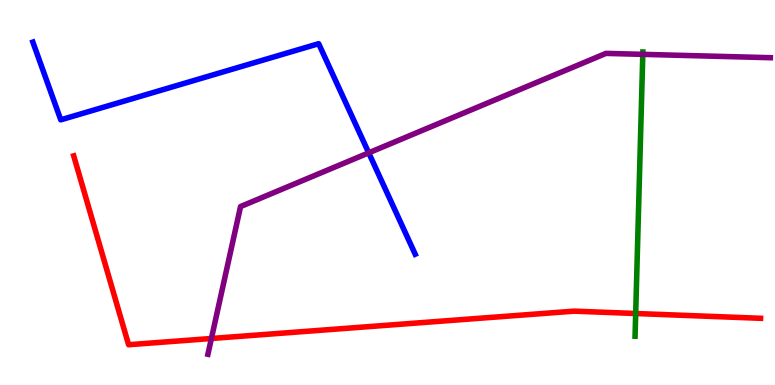[{'lines': ['blue', 'red'], 'intersections': []}, {'lines': ['green', 'red'], 'intersections': [{'x': 8.2, 'y': 1.86}]}, {'lines': ['purple', 'red'], 'intersections': [{'x': 2.73, 'y': 1.21}]}, {'lines': ['blue', 'green'], 'intersections': []}, {'lines': ['blue', 'purple'], 'intersections': [{'x': 4.76, 'y': 6.03}]}, {'lines': ['green', 'purple'], 'intersections': [{'x': 8.29, 'y': 8.59}]}]